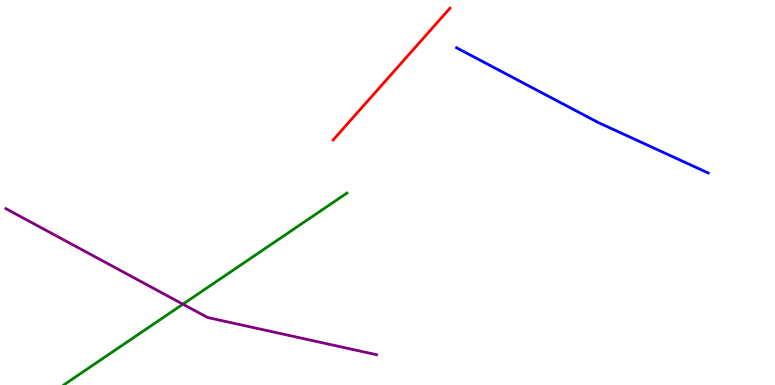[{'lines': ['blue', 'red'], 'intersections': []}, {'lines': ['green', 'red'], 'intersections': []}, {'lines': ['purple', 'red'], 'intersections': []}, {'lines': ['blue', 'green'], 'intersections': []}, {'lines': ['blue', 'purple'], 'intersections': []}, {'lines': ['green', 'purple'], 'intersections': [{'x': 2.36, 'y': 2.1}]}]